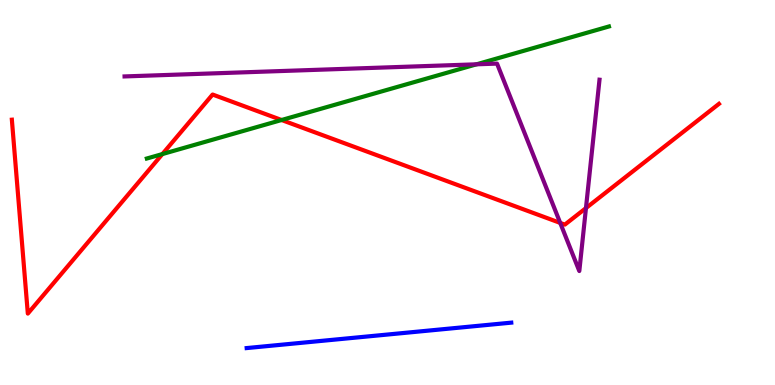[{'lines': ['blue', 'red'], 'intersections': []}, {'lines': ['green', 'red'], 'intersections': [{'x': 2.1, 'y': 6.0}, {'x': 3.63, 'y': 6.88}]}, {'lines': ['purple', 'red'], 'intersections': [{'x': 7.23, 'y': 4.21}, {'x': 7.56, 'y': 4.6}]}, {'lines': ['blue', 'green'], 'intersections': []}, {'lines': ['blue', 'purple'], 'intersections': []}, {'lines': ['green', 'purple'], 'intersections': [{'x': 6.15, 'y': 8.33}]}]